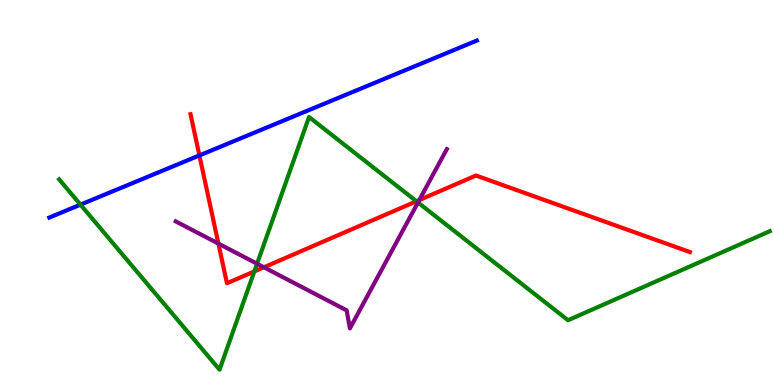[{'lines': ['blue', 'red'], 'intersections': [{'x': 2.57, 'y': 5.96}]}, {'lines': ['green', 'red'], 'intersections': [{'x': 3.28, 'y': 2.95}, {'x': 5.37, 'y': 4.77}]}, {'lines': ['purple', 'red'], 'intersections': [{'x': 2.82, 'y': 3.67}, {'x': 3.41, 'y': 3.06}, {'x': 5.41, 'y': 4.8}]}, {'lines': ['blue', 'green'], 'intersections': [{'x': 1.04, 'y': 4.68}]}, {'lines': ['blue', 'purple'], 'intersections': []}, {'lines': ['green', 'purple'], 'intersections': [{'x': 3.32, 'y': 3.15}, {'x': 5.39, 'y': 4.74}]}]